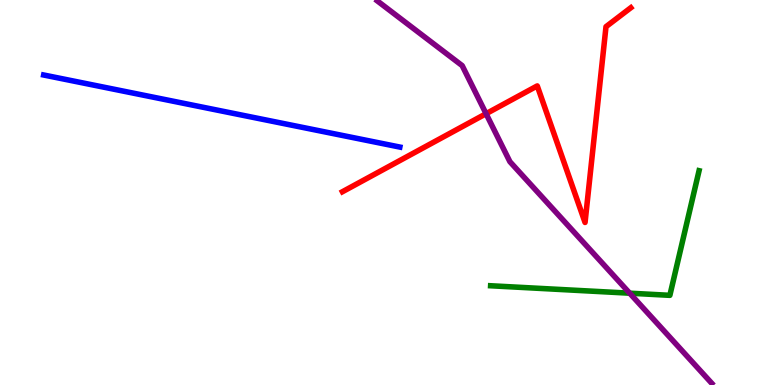[{'lines': ['blue', 'red'], 'intersections': []}, {'lines': ['green', 'red'], 'intersections': []}, {'lines': ['purple', 'red'], 'intersections': [{'x': 6.27, 'y': 7.05}]}, {'lines': ['blue', 'green'], 'intersections': []}, {'lines': ['blue', 'purple'], 'intersections': []}, {'lines': ['green', 'purple'], 'intersections': [{'x': 8.12, 'y': 2.38}]}]